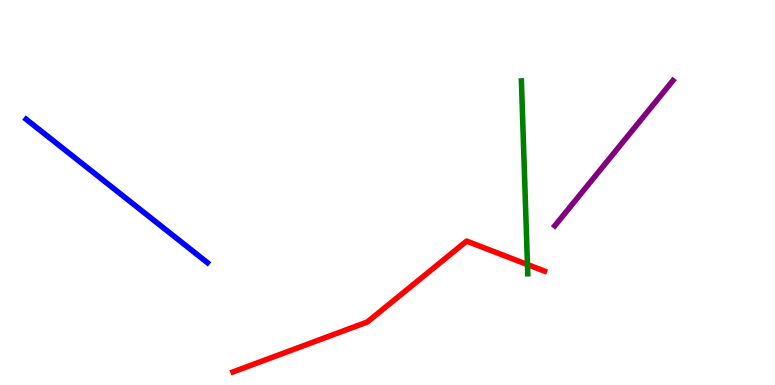[{'lines': ['blue', 'red'], 'intersections': []}, {'lines': ['green', 'red'], 'intersections': [{'x': 6.81, 'y': 3.13}]}, {'lines': ['purple', 'red'], 'intersections': []}, {'lines': ['blue', 'green'], 'intersections': []}, {'lines': ['blue', 'purple'], 'intersections': []}, {'lines': ['green', 'purple'], 'intersections': []}]